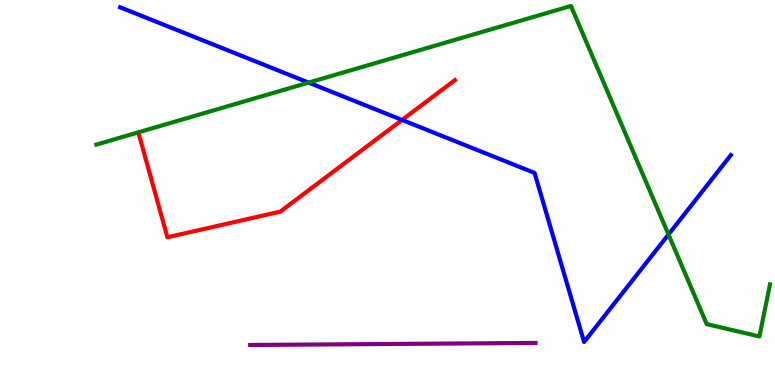[{'lines': ['blue', 'red'], 'intersections': [{'x': 5.19, 'y': 6.88}]}, {'lines': ['green', 'red'], 'intersections': []}, {'lines': ['purple', 'red'], 'intersections': []}, {'lines': ['blue', 'green'], 'intersections': [{'x': 3.98, 'y': 7.85}, {'x': 8.63, 'y': 3.91}]}, {'lines': ['blue', 'purple'], 'intersections': []}, {'lines': ['green', 'purple'], 'intersections': []}]